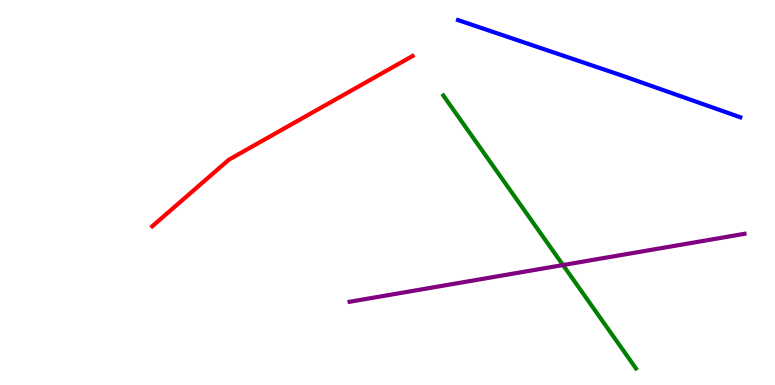[{'lines': ['blue', 'red'], 'intersections': []}, {'lines': ['green', 'red'], 'intersections': []}, {'lines': ['purple', 'red'], 'intersections': []}, {'lines': ['blue', 'green'], 'intersections': []}, {'lines': ['blue', 'purple'], 'intersections': []}, {'lines': ['green', 'purple'], 'intersections': [{'x': 7.26, 'y': 3.12}]}]